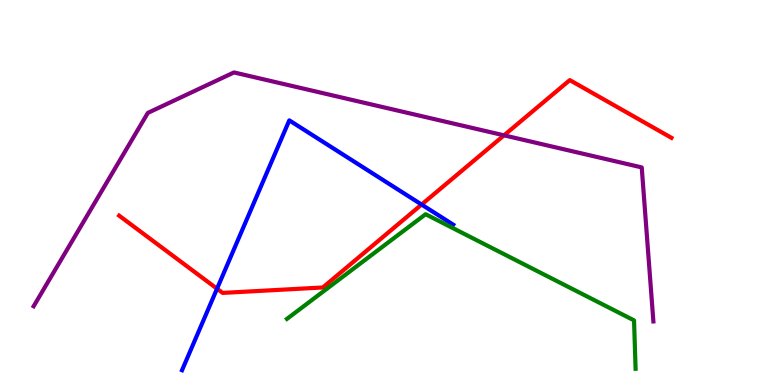[{'lines': ['blue', 'red'], 'intersections': [{'x': 2.8, 'y': 2.5}, {'x': 5.44, 'y': 4.69}]}, {'lines': ['green', 'red'], 'intersections': []}, {'lines': ['purple', 'red'], 'intersections': [{'x': 6.5, 'y': 6.48}]}, {'lines': ['blue', 'green'], 'intersections': []}, {'lines': ['blue', 'purple'], 'intersections': []}, {'lines': ['green', 'purple'], 'intersections': []}]